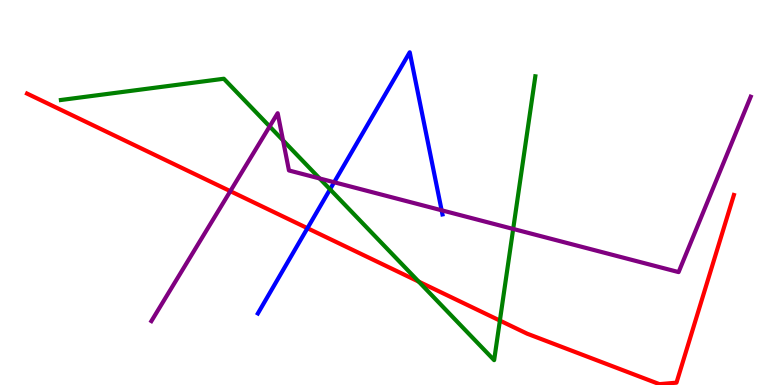[{'lines': ['blue', 'red'], 'intersections': [{'x': 3.97, 'y': 4.07}]}, {'lines': ['green', 'red'], 'intersections': [{'x': 5.4, 'y': 2.69}, {'x': 6.45, 'y': 1.67}]}, {'lines': ['purple', 'red'], 'intersections': [{'x': 2.97, 'y': 5.03}]}, {'lines': ['blue', 'green'], 'intersections': [{'x': 4.26, 'y': 5.08}]}, {'lines': ['blue', 'purple'], 'intersections': [{'x': 4.31, 'y': 5.27}, {'x': 5.7, 'y': 4.54}]}, {'lines': ['green', 'purple'], 'intersections': [{'x': 3.48, 'y': 6.72}, {'x': 3.65, 'y': 6.35}, {'x': 4.12, 'y': 5.36}, {'x': 6.62, 'y': 4.05}]}]